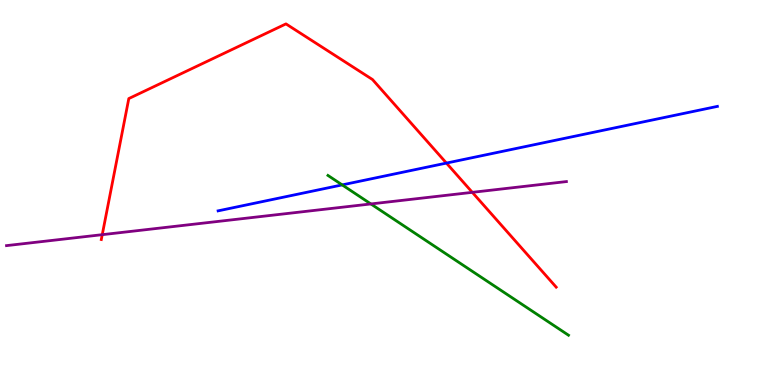[{'lines': ['blue', 'red'], 'intersections': [{'x': 5.76, 'y': 5.76}]}, {'lines': ['green', 'red'], 'intersections': []}, {'lines': ['purple', 'red'], 'intersections': [{'x': 1.32, 'y': 3.9}, {'x': 6.09, 'y': 5.0}]}, {'lines': ['blue', 'green'], 'intersections': [{'x': 4.42, 'y': 5.2}]}, {'lines': ['blue', 'purple'], 'intersections': []}, {'lines': ['green', 'purple'], 'intersections': [{'x': 4.79, 'y': 4.7}]}]